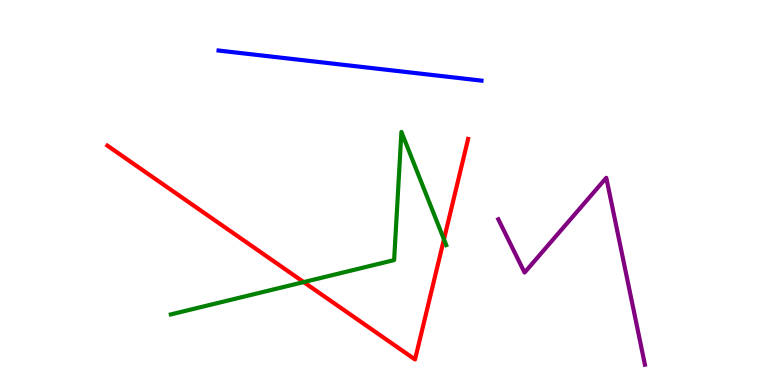[{'lines': ['blue', 'red'], 'intersections': []}, {'lines': ['green', 'red'], 'intersections': [{'x': 3.92, 'y': 2.67}, {'x': 5.73, 'y': 3.78}]}, {'lines': ['purple', 'red'], 'intersections': []}, {'lines': ['blue', 'green'], 'intersections': []}, {'lines': ['blue', 'purple'], 'intersections': []}, {'lines': ['green', 'purple'], 'intersections': []}]